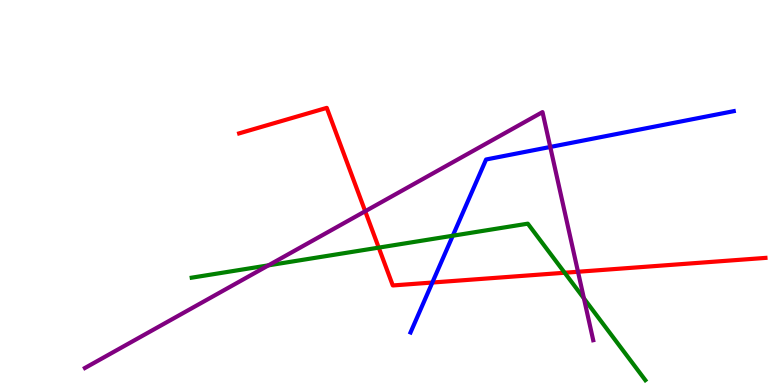[{'lines': ['blue', 'red'], 'intersections': [{'x': 5.58, 'y': 2.66}]}, {'lines': ['green', 'red'], 'intersections': [{'x': 4.89, 'y': 3.57}, {'x': 7.29, 'y': 2.92}]}, {'lines': ['purple', 'red'], 'intersections': [{'x': 4.71, 'y': 4.51}, {'x': 7.46, 'y': 2.94}]}, {'lines': ['blue', 'green'], 'intersections': [{'x': 5.84, 'y': 3.88}]}, {'lines': ['blue', 'purple'], 'intersections': [{'x': 7.1, 'y': 6.18}]}, {'lines': ['green', 'purple'], 'intersections': [{'x': 3.46, 'y': 3.11}, {'x': 7.53, 'y': 2.25}]}]